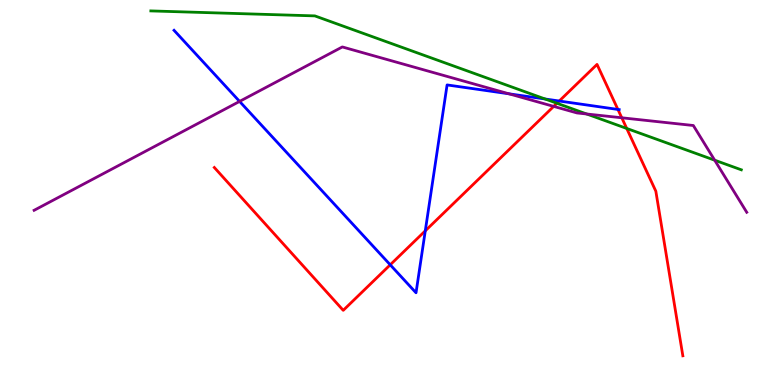[{'lines': ['blue', 'red'], 'intersections': [{'x': 5.04, 'y': 3.12}, {'x': 5.49, 'y': 4.0}, {'x': 7.22, 'y': 7.38}, {'x': 7.97, 'y': 7.16}]}, {'lines': ['green', 'red'], 'intersections': [{'x': 7.19, 'y': 7.32}, {'x': 8.09, 'y': 6.66}]}, {'lines': ['purple', 'red'], 'intersections': [{'x': 7.14, 'y': 7.24}, {'x': 8.02, 'y': 6.94}]}, {'lines': ['blue', 'green'], 'intersections': [{'x': 7.03, 'y': 7.43}]}, {'lines': ['blue', 'purple'], 'intersections': [{'x': 3.09, 'y': 7.37}, {'x': 6.57, 'y': 7.56}]}, {'lines': ['green', 'purple'], 'intersections': [{'x': 7.57, 'y': 7.04}, {'x': 9.22, 'y': 5.84}]}]